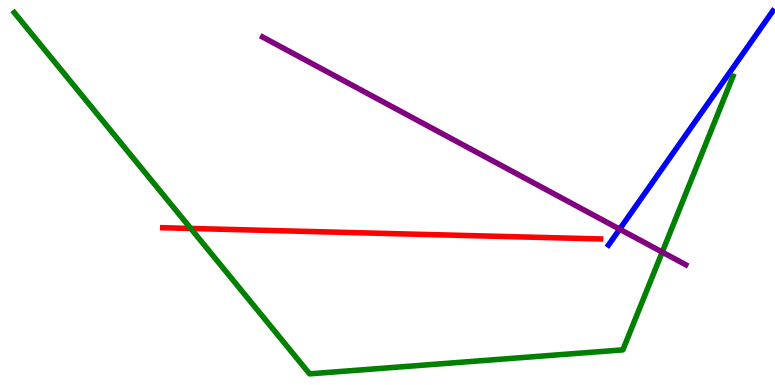[{'lines': ['blue', 'red'], 'intersections': []}, {'lines': ['green', 'red'], 'intersections': [{'x': 2.46, 'y': 4.07}]}, {'lines': ['purple', 'red'], 'intersections': []}, {'lines': ['blue', 'green'], 'intersections': []}, {'lines': ['blue', 'purple'], 'intersections': [{'x': 8.0, 'y': 4.05}]}, {'lines': ['green', 'purple'], 'intersections': [{'x': 8.54, 'y': 3.45}]}]